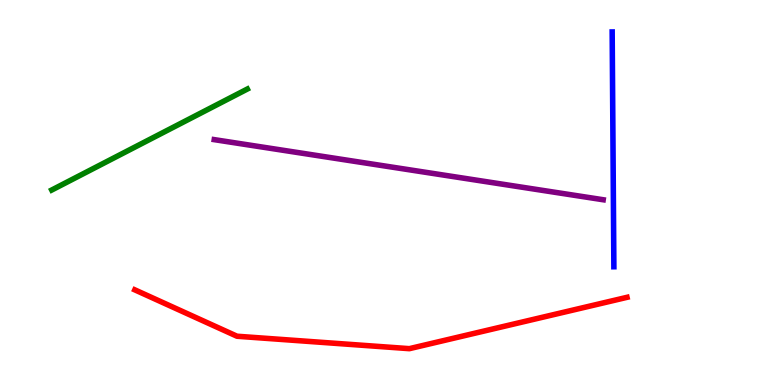[{'lines': ['blue', 'red'], 'intersections': []}, {'lines': ['green', 'red'], 'intersections': []}, {'lines': ['purple', 'red'], 'intersections': []}, {'lines': ['blue', 'green'], 'intersections': []}, {'lines': ['blue', 'purple'], 'intersections': []}, {'lines': ['green', 'purple'], 'intersections': []}]